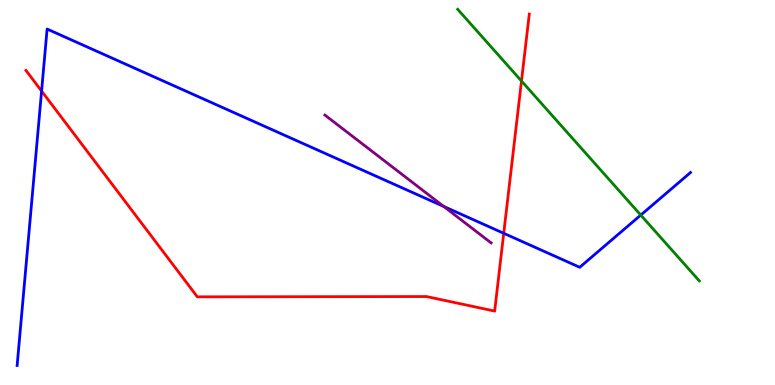[{'lines': ['blue', 'red'], 'intersections': [{'x': 0.537, 'y': 7.63}, {'x': 6.5, 'y': 3.94}]}, {'lines': ['green', 'red'], 'intersections': [{'x': 6.73, 'y': 7.9}]}, {'lines': ['purple', 'red'], 'intersections': []}, {'lines': ['blue', 'green'], 'intersections': [{'x': 8.27, 'y': 4.41}]}, {'lines': ['blue', 'purple'], 'intersections': [{'x': 5.73, 'y': 4.64}]}, {'lines': ['green', 'purple'], 'intersections': []}]